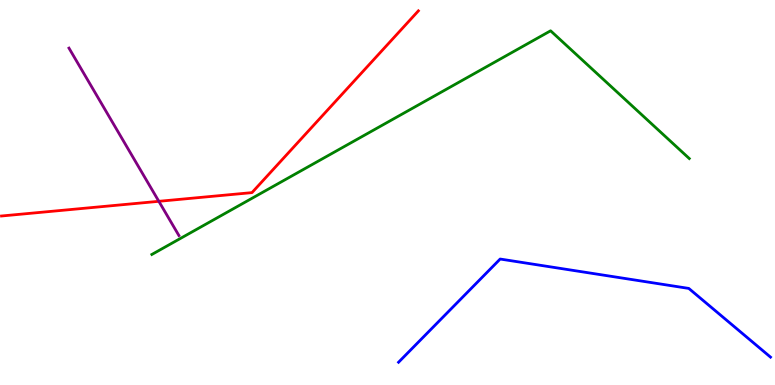[{'lines': ['blue', 'red'], 'intersections': []}, {'lines': ['green', 'red'], 'intersections': []}, {'lines': ['purple', 'red'], 'intersections': [{'x': 2.05, 'y': 4.77}]}, {'lines': ['blue', 'green'], 'intersections': []}, {'lines': ['blue', 'purple'], 'intersections': []}, {'lines': ['green', 'purple'], 'intersections': []}]